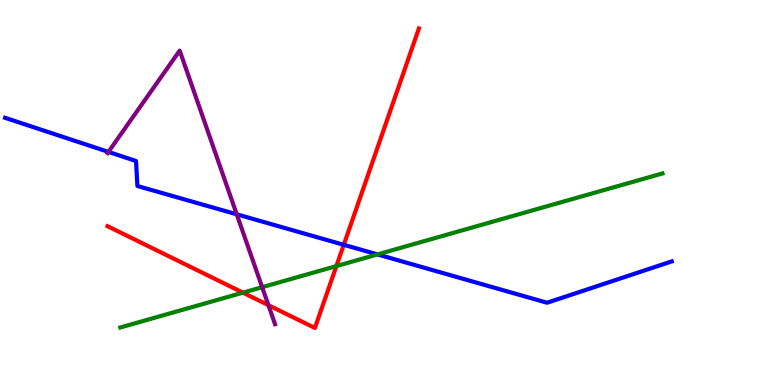[{'lines': ['blue', 'red'], 'intersections': [{'x': 4.44, 'y': 3.64}]}, {'lines': ['green', 'red'], 'intersections': [{'x': 3.13, 'y': 2.4}, {'x': 4.34, 'y': 3.09}]}, {'lines': ['purple', 'red'], 'intersections': [{'x': 3.46, 'y': 2.07}]}, {'lines': ['blue', 'green'], 'intersections': [{'x': 4.87, 'y': 3.39}]}, {'lines': ['blue', 'purple'], 'intersections': [{'x': 1.4, 'y': 6.05}, {'x': 3.05, 'y': 4.43}]}, {'lines': ['green', 'purple'], 'intersections': [{'x': 3.38, 'y': 2.54}]}]